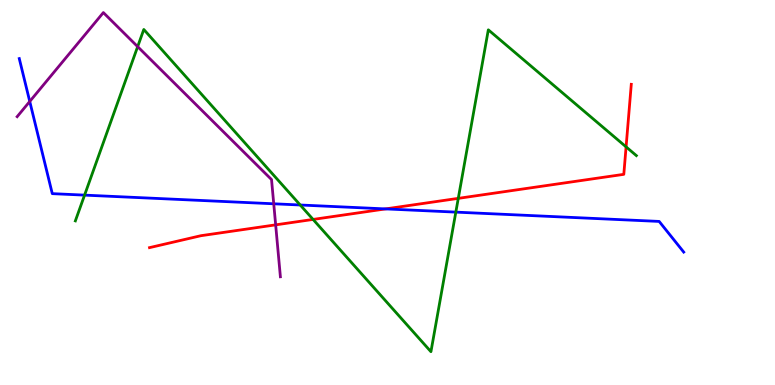[{'lines': ['blue', 'red'], 'intersections': [{'x': 4.98, 'y': 4.57}]}, {'lines': ['green', 'red'], 'intersections': [{'x': 4.04, 'y': 4.3}, {'x': 5.91, 'y': 4.85}, {'x': 8.08, 'y': 6.19}]}, {'lines': ['purple', 'red'], 'intersections': [{'x': 3.56, 'y': 4.16}]}, {'lines': ['blue', 'green'], 'intersections': [{'x': 1.09, 'y': 4.93}, {'x': 3.87, 'y': 4.68}, {'x': 5.88, 'y': 4.49}]}, {'lines': ['blue', 'purple'], 'intersections': [{'x': 0.384, 'y': 7.36}, {'x': 3.53, 'y': 4.71}]}, {'lines': ['green', 'purple'], 'intersections': [{'x': 1.78, 'y': 8.79}]}]